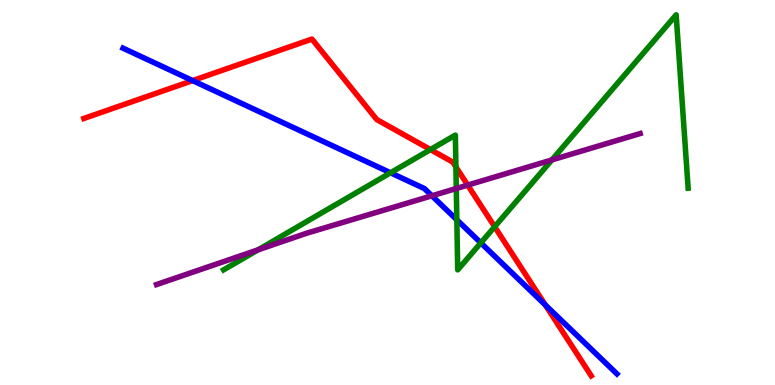[{'lines': ['blue', 'red'], 'intersections': [{'x': 2.49, 'y': 7.91}, {'x': 7.04, 'y': 2.08}]}, {'lines': ['green', 'red'], 'intersections': [{'x': 5.55, 'y': 6.11}, {'x': 5.88, 'y': 5.66}, {'x': 6.38, 'y': 4.11}]}, {'lines': ['purple', 'red'], 'intersections': [{'x': 6.03, 'y': 5.19}]}, {'lines': ['blue', 'green'], 'intersections': [{'x': 5.04, 'y': 5.51}, {'x': 5.89, 'y': 4.29}, {'x': 6.2, 'y': 3.69}]}, {'lines': ['blue', 'purple'], 'intersections': [{'x': 5.57, 'y': 4.91}]}, {'lines': ['green', 'purple'], 'intersections': [{'x': 3.33, 'y': 3.51}, {'x': 5.89, 'y': 5.1}, {'x': 7.12, 'y': 5.85}]}]